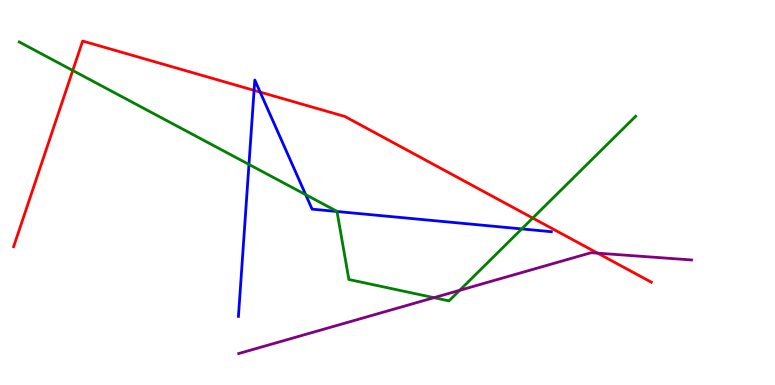[{'lines': ['blue', 'red'], 'intersections': [{'x': 3.28, 'y': 7.65}, {'x': 3.36, 'y': 7.61}]}, {'lines': ['green', 'red'], 'intersections': [{'x': 0.939, 'y': 8.17}, {'x': 6.87, 'y': 4.34}]}, {'lines': ['purple', 'red'], 'intersections': [{'x': 7.71, 'y': 3.42}]}, {'lines': ['blue', 'green'], 'intersections': [{'x': 3.21, 'y': 5.73}, {'x': 3.94, 'y': 4.94}, {'x': 4.35, 'y': 4.51}, {'x': 6.73, 'y': 4.05}]}, {'lines': ['blue', 'purple'], 'intersections': []}, {'lines': ['green', 'purple'], 'intersections': [{'x': 5.6, 'y': 2.27}, {'x': 5.93, 'y': 2.46}]}]